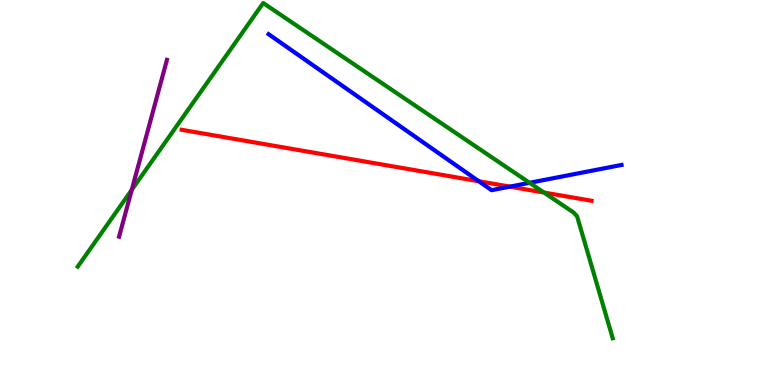[{'lines': ['blue', 'red'], 'intersections': [{'x': 6.18, 'y': 5.29}, {'x': 6.58, 'y': 5.15}]}, {'lines': ['green', 'red'], 'intersections': [{'x': 7.02, 'y': 5.0}]}, {'lines': ['purple', 'red'], 'intersections': []}, {'lines': ['blue', 'green'], 'intersections': [{'x': 6.83, 'y': 5.25}]}, {'lines': ['blue', 'purple'], 'intersections': []}, {'lines': ['green', 'purple'], 'intersections': [{'x': 1.7, 'y': 5.07}]}]